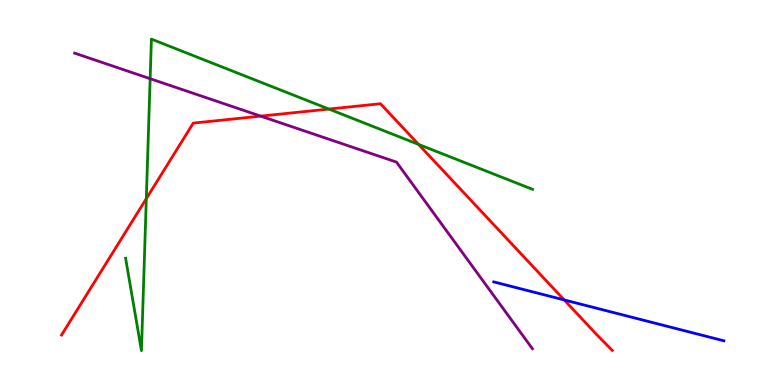[{'lines': ['blue', 'red'], 'intersections': [{'x': 7.28, 'y': 2.21}]}, {'lines': ['green', 'red'], 'intersections': [{'x': 1.89, 'y': 4.84}, {'x': 4.24, 'y': 7.17}, {'x': 5.4, 'y': 6.25}]}, {'lines': ['purple', 'red'], 'intersections': [{'x': 3.36, 'y': 6.98}]}, {'lines': ['blue', 'green'], 'intersections': []}, {'lines': ['blue', 'purple'], 'intersections': []}, {'lines': ['green', 'purple'], 'intersections': [{'x': 1.94, 'y': 7.96}]}]